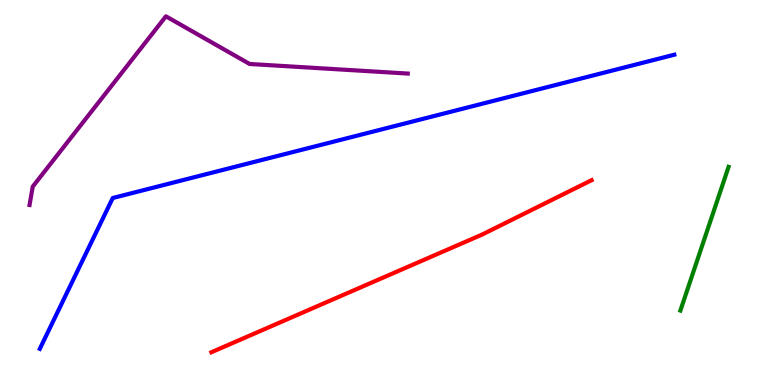[{'lines': ['blue', 'red'], 'intersections': []}, {'lines': ['green', 'red'], 'intersections': []}, {'lines': ['purple', 'red'], 'intersections': []}, {'lines': ['blue', 'green'], 'intersections': []}, {'lines': ['blue', 'purple'], 'intersections': []}, {'lines': ['green', 'purple'], 'intersections': []}]